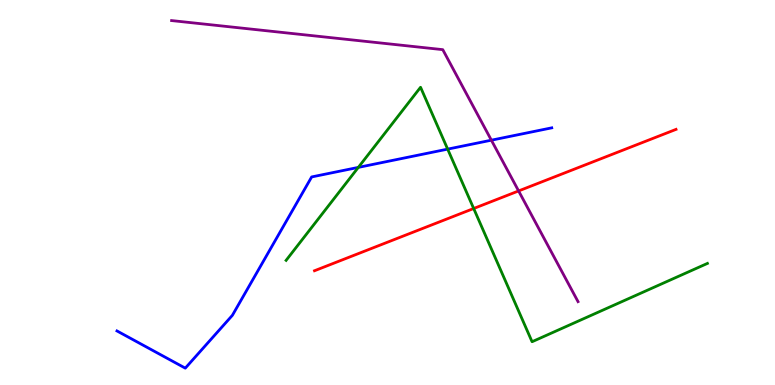[{'lines': ['blue', 'red'], 'intersections': []}, {'lines': ['green', 'red'], 'intersections': [{'x': 6.11, 'y': 4.58}]}, {'lines': ['purple', 'red'], 'intersections': [{'x': 6.69, 'y': 5.04}]}, {'lines': ['blue', 'green'], 'intersections': [{'x': 4.62, 'y': 5.65}, {'x': 5.78, 'y': 6.13}]}, {'lines': ['blue', 'purple'], 'intersections': [{'x': 6.34, 'y': 6.36}]}, {'lines': ['green', 'purple'], 'intersections': []}]